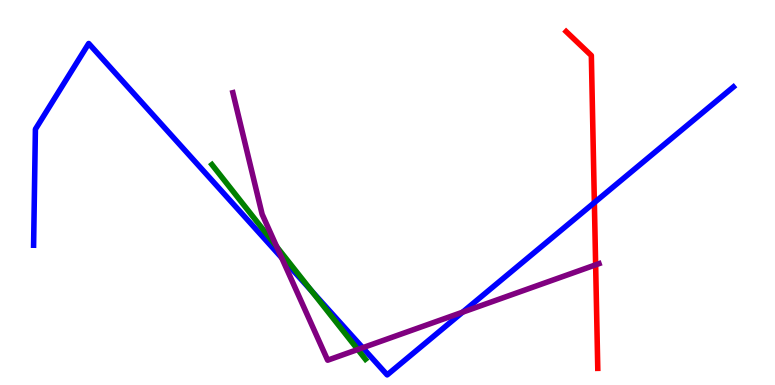[{'lines': ['blue', 'red'], 'intersections': [{'x': 7.67, 'y': 4.74}]}, {'lines': ['green', 'red'], 'intersections': []}, {'lines': ['purple', 'red'], 'intersections': [{'x': 7.69, 'y': 3.12}]}, {'lines': ['blue', 'green'], 'intersections': [{'x': 4.02, 'y': 2.44}]}, {'lines': ['blue', 'purple'], 'intersections': [{'x': 3.63, 'y': 3.31}, {'x': 4.68, 'y': 0.968}, {'x': 5.97, 'y': 1.89}]}, {'lines': ['green', 'purple'], 'intersections': [{'x': 3.57, 'y': 3.59}, {'x': 4.62, 'y': 0.922}]}]